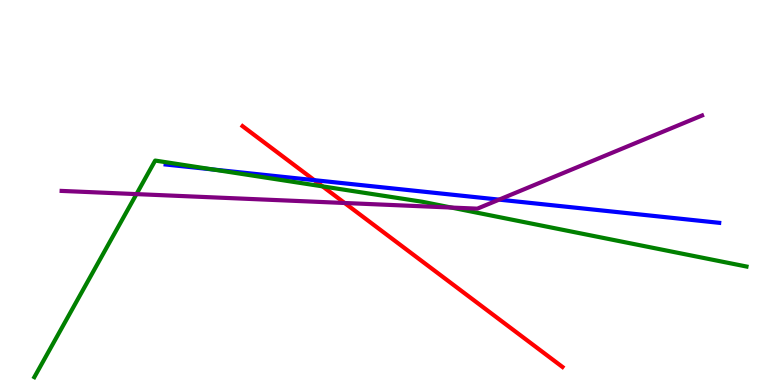[{'lines': ['blue', 'red'], 'intersections': [{'x': 4.06, 'y': 5.32}]}, {'lines': ['green', 'red'], 'intersections': [{'x': 4.16, 'y': 5.16}]}, {'lines': ['purple', 'red'], 'intersections': [{'x': 4.45, 'y': 4.73}]}, {'lines': ['blue', 'green'], 'intersections': [{'x': 2.75, 'y': 5.6}]}, {'lines': ['blue', 'purple'], 'intersections': [{'x': 6.44, 'y': 4.81}]}, {'lines': ['green', 'purple'], 'intersections': [{'x': 1.76, 'y': 4.96}, {'x': 5.82, 'y': 4.61}]}]